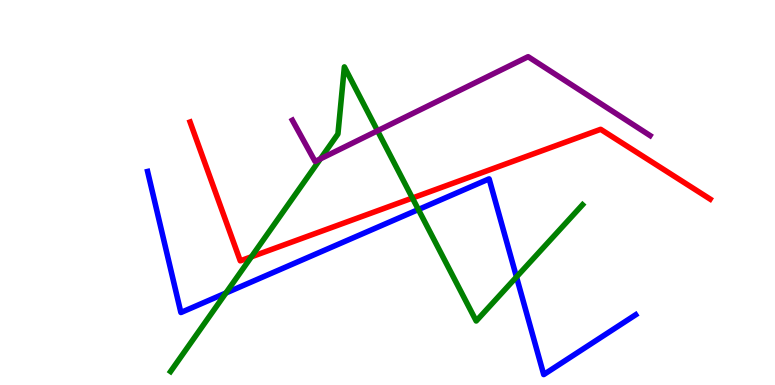[{'lines': ['blue', 'red'], 'intersections': []}, {'lines': ['green', 'red'], 'intersections': [{'x': 3.24, 'y': 3.33}, {'x': 5.32, 'y': 4.86}]}, {'lines': ['purple', 'red'], 'intersections': []}, {'lines': ['blue', 'green'], 'intersections': [{'x': 2.91, 'y': 2.39}, {'x': 5.4, 'y': 4.56}, {'x': 6.66, 'y': 2.81}]}, {'lines': ['blue', 'purple'], 'intersections': []}, {'lines': ['green', 'purple'], 'intersections': [{'x': 4.13, 'y': 5.87}, {'x': 4.87, 'y': 6.6}]}]